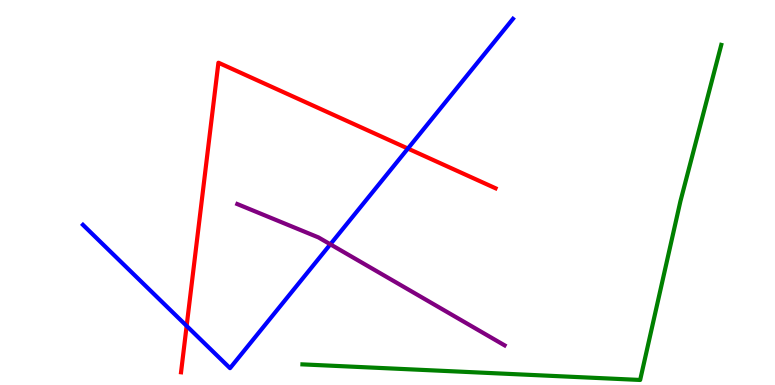[{'lines': ['blue', 'red'], 'intersections': [{'x': 2.41, 'y': 1.54}, {'x': 5.26, 'y': 6.14}]}, {'lines': ['green', 'red'], 'intersections': []}, {'lines': ['purple', 'red'], 'intersections': []}, {'lines': ['blue', 'green'], 'intersections': []}, {'lines': ['blue', 'purple'], 'intersections': [{'x': 4.26, 'y': 3.65}]}, {'lines': ['green', 'purple'], 'intersections': []}]